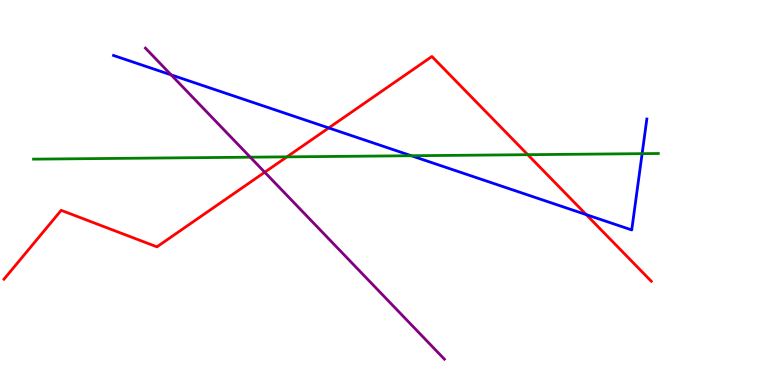[{'lines': ['blue', 'red'], 'intersections': [{'x': 4.24, 'y': 6.68}, {'x': 7.56, 'y': 4.42}]}, {'lines': ['green', 'red'], 'intersections': [{'x': 3.7, 'y': 5.93}, {'x': 6.81, 'y': 5.98}]}, {'lines': ['purple', 'red'], 'intersections': [{'x': 3.42, 'y': 5.53}]}, {'lines': ['blue', 'green'], 'intersections': [{'x': 5.31, 'y': 5.95}, {'x': 8.29, 'y': 6.01}]}, {'lines': ['blue', 'purple'], 'intersections': [{'x': 2.21, 'y': 8.06}]}, {'lines': ['green', 'purple'], 'intersections': [{'x': 3.23, 'y': 5.92}]}]